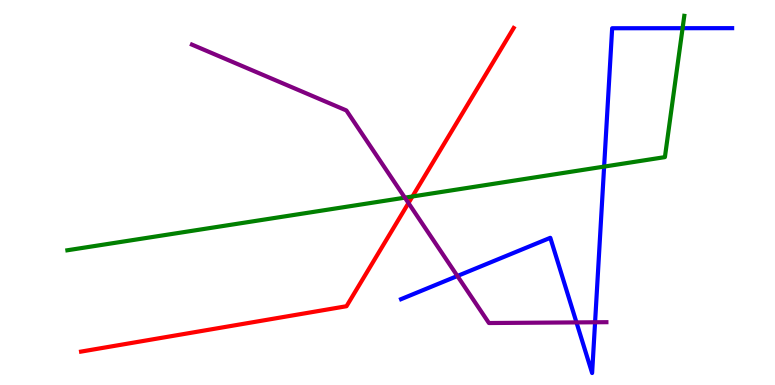[{'lines': ['blue', 'red'], 'intersections': []}, {'lines': ['green', 'red'], 'intersections': [{'x': 5.32, 'y': 4.9}]}, {'lines': ['purple', 'red'], 'intersections': [{'x': 5.27, 'y': 4.73}]}, {'lines': ['blue', 'green'], 'intersections': [{'x': 7.8, 'y': 5.67}, {'x': 8.81, 'y': 9.27}]}, {'lines': ['blue', 'purple'], 'intersections': [{'x': 5.9, 'y': 2.83}, {'x': 7.44, 'y': 1.63}, {'x': 7.68, 'y': 1.63}]}, {'lines': ['green', 'purple'], 'intersections': [{'x': 5.22, 'y': 4.87}]}]